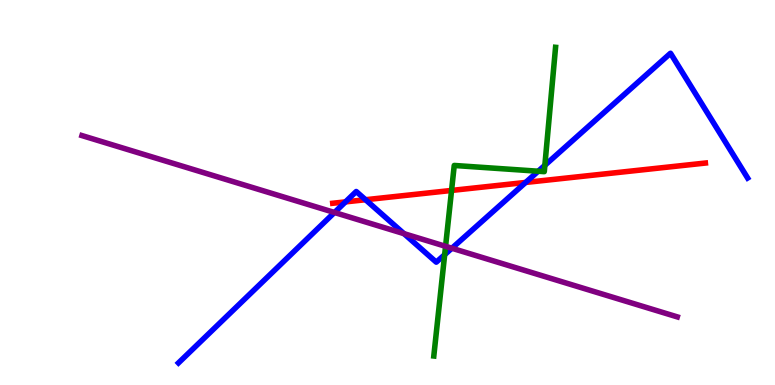[{'lines': ['blue', 'red'], 'intersections': [{'x': 4.46, 'y': 4.76}, {'x': 4.72, 'y': 4.81}, {'x': 6.78, 'y': 5.26}]}, {'lines': ['green', 'red'], 'intersections': [{'x': 5.83, 'y': 5.05}]}, {'lines': ['purple', 'red'], 'intersections': []}, {'lines': ['blue', 'green'], 'intersections': [{'x': 5.74, 'y': 3.39}, {'x': 6.94, 'y': 5.55}, {'x': 7.03, 'y': 5.71}]}, {'lines': ['blue', 'purple'], 'intersections': [{'x': 4.32, 'y': 4.48}, {'x': 5.21, 'y': 3.93}, {'x': 5.83, 'y': 3.55}]}, {'lines': ['green', 'purple'], 'intersections': [{'x': 5.75, 'y': 3.6}]}]